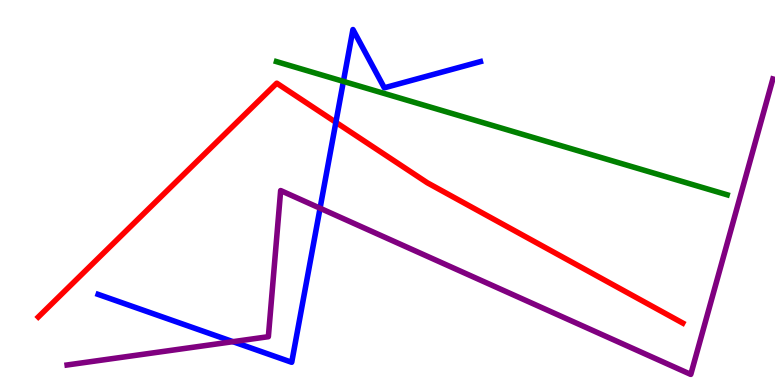[{'lines': ['blue', 'red'], 'intersections': [{'x': 4.33, 'y': 6.82}]}, {'lines': ['green', 'red'], 'intersections': []}, {'lines': ['purple', 'red'], 'intersections': []}, {'lines': ['blue', 'green'], 'intersections': [{'x': 4.43, 'y': 7.89}]}, {'lines': ['blue', 'purple'], 'intersections': [{'x': 3.01, 'y': 1.13}, {'x': 4.13, 'y': 4.59}]}, {'lines': ['green', 'purple'], 'intersections': []}]